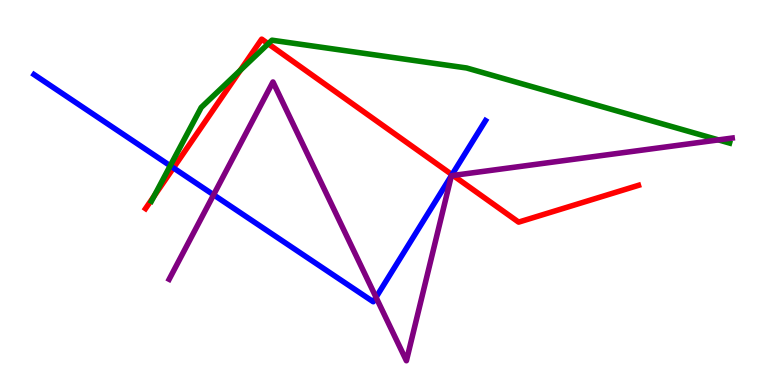[{'lines': ['blue', 'red'], 'intersections': [{'x': 2.24, 'y': 5.64}, {'x': 5.83, 'y': 5.46}]}, {'lines': ['green', 'red'], 'intersections': [{'x': 1.99, 'y': 4.91}, {'x': 3.1, 'y': 8.18}, {'x': 3.46, 'y': 8.86}]}, {'lines': ['purple', 'red'], 'intersections': [{'x': 5.85, 'y': 5.44}]}, {'lines': ['blue', 'green'], 'intersections': [{'x': 2.2, 'y': 5.69}]}, {'lines': ['blue', 'purple'], 'intersections': [{'x': 2.76, 'y': 4.94}, {'x': 4.85, 'y': 2.28}]}, {'lines': ['green', 'purple'], 'intersections': [{'x': 9.27, 'y': 6.37}]}]